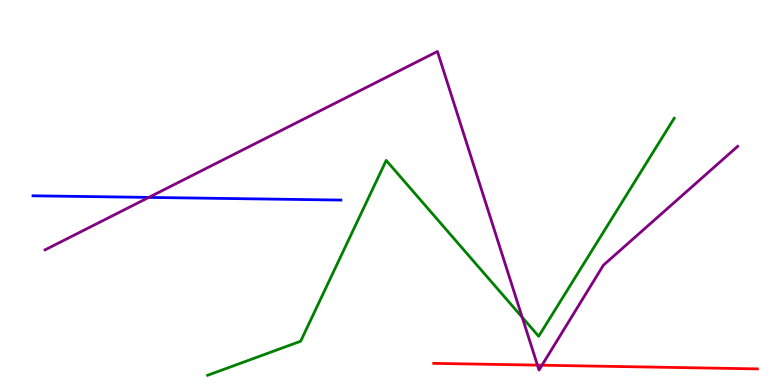[{'lines': ['blue', 'red'], 'intersections': []}, {'lines': ['green', 'red'], 'intersections': []}, {'lines': ['purple', 'red'], 'intersections': [{'x': 6.94, 'y': 0.516}, {'x': 6.99, 'y': 0.514}]}, {'lines': ['blue', 'green'], 'intersections': []}, {'lines': ['blue', 'purple'], 'intersections': [{'x': 1.92, 'y': 4.87}]}, {'lines': ['green', 'purple'], 'intersections': [{'x': 6.74, 'y': 1.76}]}]